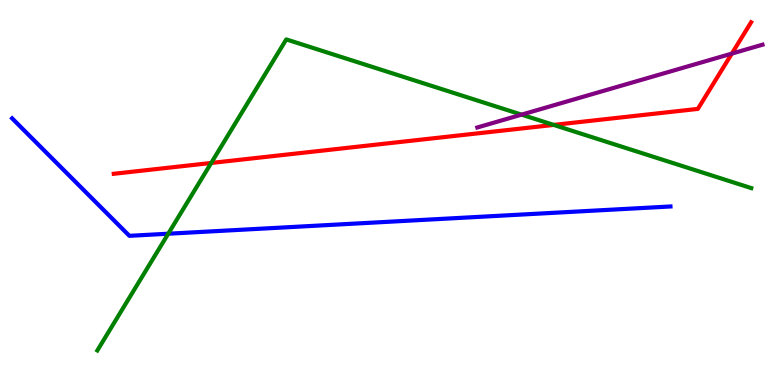[{'lines': ['blue', 'red'], 'intersections': []}, {'lines': ['green', 'red'], 'intersections': [{'x': 2.73, 'y': 5.77}, {'x': 7.14, 'y': 6.76}]}, {'lines': ['purple', 'red'], 'intersections': [{'x': 9.44, 'y': 8.61}]}, {'lines': ['blue', 'green'], 'intersections': [{'x': 2.17, 'y': 3.93}]}, {'lines': ['blue', 'purple'], 'intersections': []}, {'lines': ['green', 'purple'], 'intersections': [{'x': 6.73, 'y': 7.02}]}]